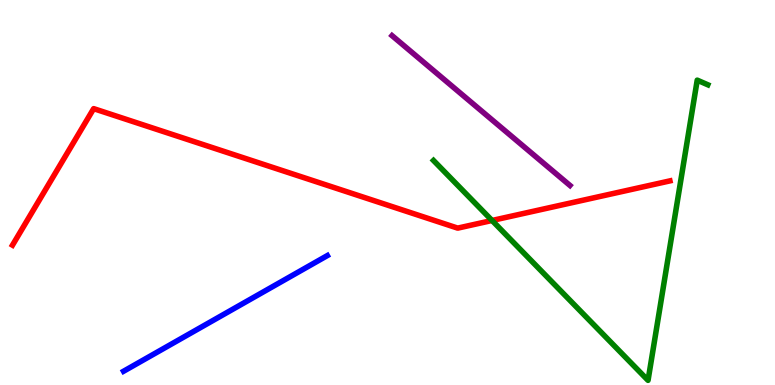[{'lines': ['blue', 'red'], 'intersections': []}, {'lines': ['green', 'red'], 'intersections': [{'x': 6.35, 'y': 4.27}]}, {'lines': ['purple', 'red'], 'intersections': []}, {'lines': ['blue', 'green'], 'intersections': []}, {'lines': ['blue', 'purple'], 'intersections': []}, {'lines': ['green', 'purple'], 'intersections': []}]